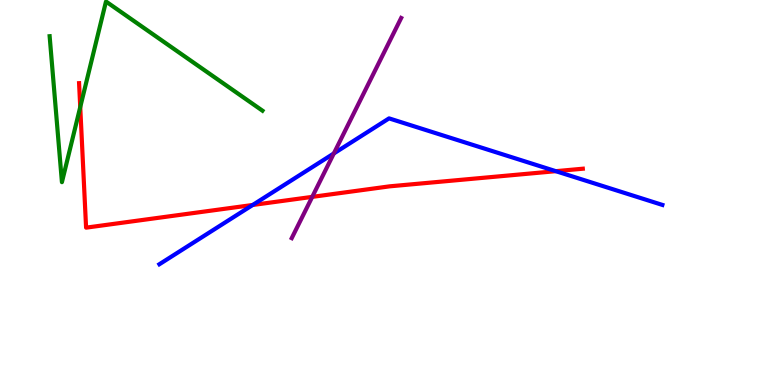[{'lines': ['blue', 'red'], 'intersections': [{'x': 3.26, 'y': 4.68}, {'x': 7.17, 'y': 5.55}]}, {'lines': ['green', 'red'], 'intersections': [{'x': 1.04, 'y': 7.22}]}, {'lines': ['purple', 'red'], 'intersections': [{'x': 4.03, 'y': 4.89}]}, {'lines': ['blue', 'green'], 'intersections': []}, {'lines': ['blue', 'purple'], 'intersections': [{'x': 4.31, 'y': 6.01}]}, {'lines': ['green', 'purple'], 'intersections': []}]